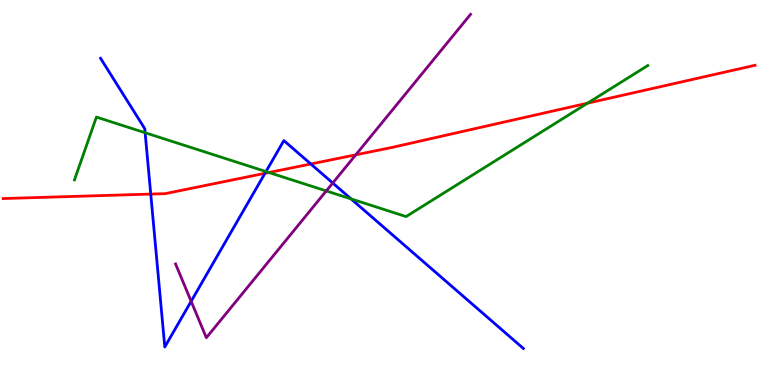[{'lines': ['blue', 'red'], 'intersections': [{'x': 1.95, 'y': 4.96}, {'x': 3.42, 'y': 5.5}, {'x': 4.01, 'y': 5.74}]}, {'lines': ['green', 'red'], 'intersections': [{'x': 3.47, 'y': 5.52}, {'x': 7.58, 'y': 7.32}]}, {'lines': ['purple', 'red'], 'intersections': [{'x': 4.59, 'y': 5.98}]}, {'lines': ['blue', 'green'], 'intersections': [{'x': 1.87, 'y': 6.55}, {'x': 3.43, 'y': 5.54}, {'x': 4.53, 'y': 4.83}]}, {'lines': ['blue', 'purple'], 'intersections': [{'x': 2.47, 'y': 2.17}, {'x': 4.29, 'y': 5.25}]}, {'lines': ['green', 'purple'], 'intersections': [{'x': 4.21, 'y': 5.04}]}]